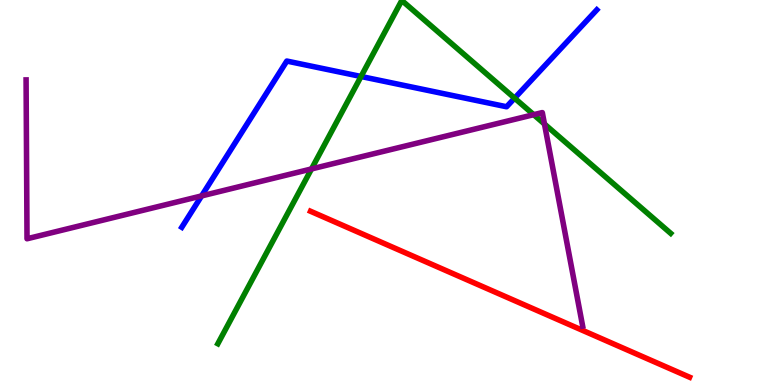[{'lines': ['blue', 'red'], 'intersections': []}, {'lines': ['green', 'red'], 'intersections': []}, {'lines': ['purple', 'red'], 'intersections': []}, {'lines': ['blue', 'green'], 'intersections': [{'x': 4.66, 'y': 8.01}, {'x': 6.64, 'y': 7.45}]}, {'lines': ['blue', 'purple'], 'intersections': [{'x': 2.6, 'y': 4.91}]}, {'lines': ['green', 'purple'], 'intersections': [{'x': 4.02, 'y': 5.61}, {'x': 6.89, 'y': 7.02}, {'x': 7.03, 'y': 6.78}]}]